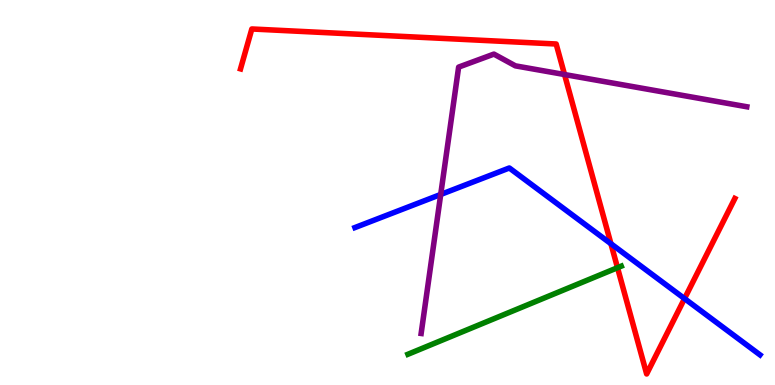[{'lines': ['blue', 'red'], 'intersections': [{'x': 7.88, 'y': 3.67}, {'x': 8.83, 'y': 2.24}]}, {'lines': ['green', 'red'], 'intersections': [{'x': 7.97, 'y': 3.05}]}, {'lines': ['purple', 'red'], 'intersections': [{'x': 7.28, 'y': 8.06}]}, {'lines': ['blue', 'green'], 'intersections': []}, {'lines': ['blue', 'purple'], 'intersections': [{'x': 5.69, 'y': 4.95}]}, {'lines': ['green', 'purple'], 'intersections': []}]